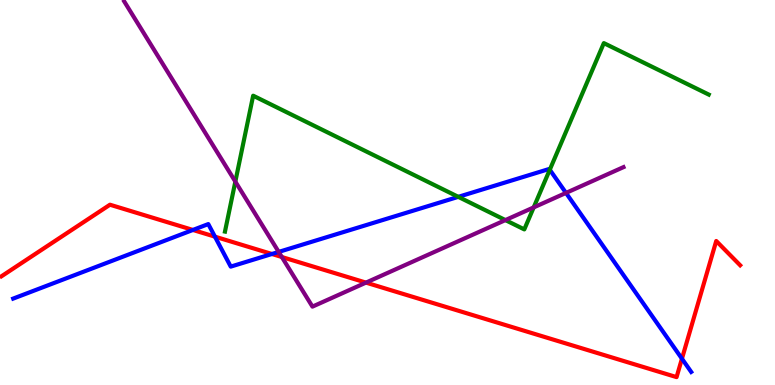[{'lines': ['blue', 'red'], 'intersections': [{'x': 2.49, 'y': 4.03}, {'x': 2.77, 'y': 3.85}, {'x': 3.51, 'y': 3.4}, {'x': 8.8, 'y': 0.683}]}, {'lines': ['green', 'red'], 'intersections': []}, {'lines': ['purple', 'red'], 'intersections': [{'x': 3.64, 'y': 3.32}, {'x': 4.72, 'y': 2.66}]}, {'lines': ['blue', 'green'], 'intersections': [{'x': 5.91, 'y': 4.89}, {'x': 7.09, 'y': 5.59}]}, {'lines': ['blue', 'purple'], 'intersections': [{'x': 3.6, 'y': 3.46}, {'x': 7.3, 'y': 4.99}]}, {'lines': ['green', 'purple'], 'intersections': [{'x': 3.04, 'y': 5.28}, {'x': 6.52, 'y': 4.28}, {'x': 6.89, 'y': 4.61}]}]